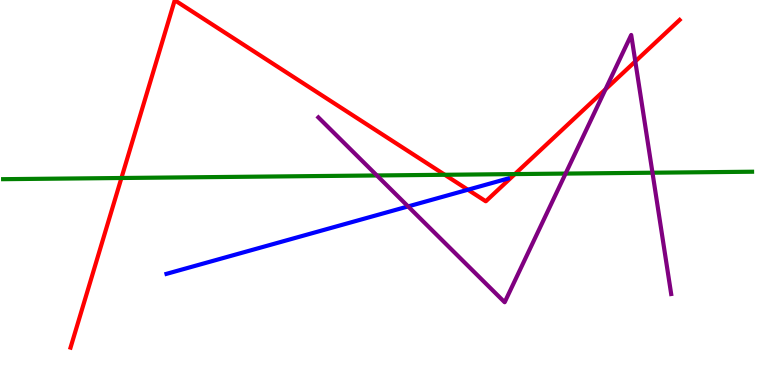[{'lines': ['blue', 'red'], 'intersections': [{'x': 6.04, 'y': 5.07}]}, {'lines': ['green', 'red'], 'intersections': [{'x': 1.57, 'y': 5.38}, {'x': 5.74, 'y': 5.46}, {'x': 6.64, 'y': 5.48}]}, {'lines': ['purple', 'red'], 'intersections': [{'x': 7.81, 'y': 7.68}, {'x': 8.2, 'y': 8.4}]}, {'lines': ['blue', 'green'], 'intersections': []}, {'lines': ['blue', 'purple'], 'intersections': [{'x': 5.27, 'y': 4.64}]}, {'lines': ['green', 'purple'], 'intersections': [{'x': 4.86, 'y': 5.44}, {'x': 7.3, 'y': 5.49}, {'x': 8.42, 'y': 5.51}]}]